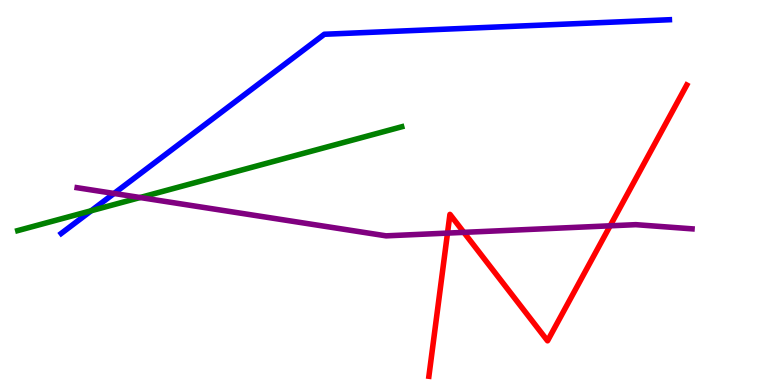[{'lines': ['blue', 'red'], 'intersections': []}, {'lines': ['green', 'red'], 'intersections': []}, {'lines': ['purple', 'red'], 'intersections': [{'x': 5.77, 'y': 3.95}, {'x': 5.99, 'y': 3.96}, {'x': 7.87, 'y': 4.13}]}, {'lines': ['blue', 'green'], 'intersections': [{'x': 1.18, 'y': 4.53}]}, {'lines': ['blue', 'purple'], 'intersections': [{'x': 1.47, 'y': 4.97}]}, {'lines': ['green', 'purple'], 'intersections': [{'x': 1.81, 'y': 4.87}]}]